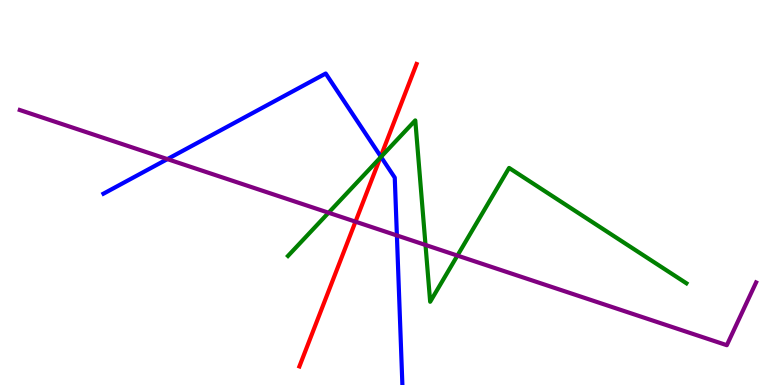[{'lines': ['blue', 'red'], 'intersections': [{'x': 4.91, 'y': 5.94}]}, {'lines': ['green', 'red'], 'intersections': [{'x': 4.91, 'y': 5.9}]}, {'lines': ['purple', 'red'], 'intersections': [{'x': 4.59, 'y': 4.24}]}, {'lines': ['blue', 'green'], 'intersections': [{'x': 4.92, 'y': 5.92}]}, {'lines': ['blue', 'purple'], 'intersections': [{'x': 2.16, 'y': 5.87}, {'x': 5.12, 'y': 3.88}]}, {'lines': ['green', 'purple'], 'intersections': [{'x': 4.24, 'y': 4.47}, {'x': 5.49, 'y': 3.64}, {'x': 5.9, 'y': 3.36}]}]